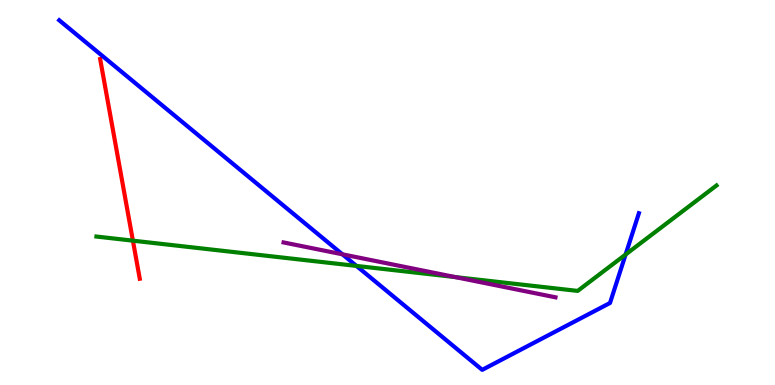[{'lines': ['blue', 'red'], 'intersections': []}, {'lines': ['green', 'red'], 'intersections': [{'x': 1.71, 'y': 3.75}]}, {'lines': ['purple', 'red'], 'intersections': []}, {'lines': ['blue', 'green'], 'intersections': [{'x': 4.6, 'y': 3.09}, {'x': 8.07, 'y': 3.39}]}, {'lines': ['blue', 'purple'], 'intersections': [{'x': 4.42, 'y': 3.39}]}, {'lines': ['green', 'purple'], 'intersections': [{'x': 5.87, 'y': 2.8}]}]